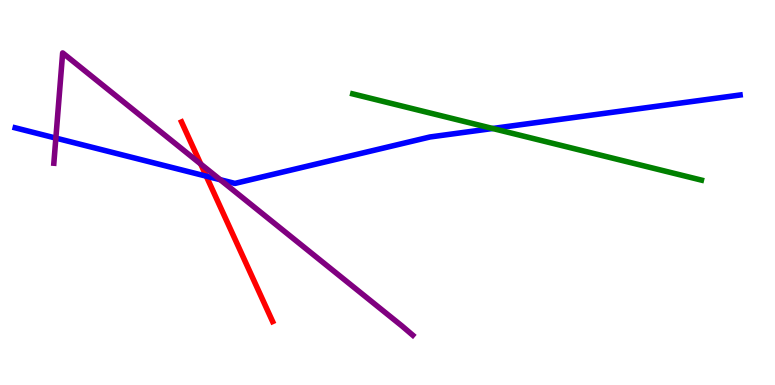[{'lines': ['blue', 'red'], 'intersections': [{'x': 2.66, 'y': 5.42}]}, {'lines': ['green', 'red'], 'intersections': []}, {'lines': ['purple', 'red'], 'intersections': [{'x': 2.59, 'y': 5.74}]}, {'lines': ['blue', 'green'], 'intersections': [{'x': 6.36, 'y': 6.66}]}, {'lines': ['blue', 'purple'], 'intersections': [{'x': 0.721, 'y': 6.41}, {'x': 2.84, 'y': 5.33}]}, {'lines': ['green', 'purple'], 'intersections': []}]